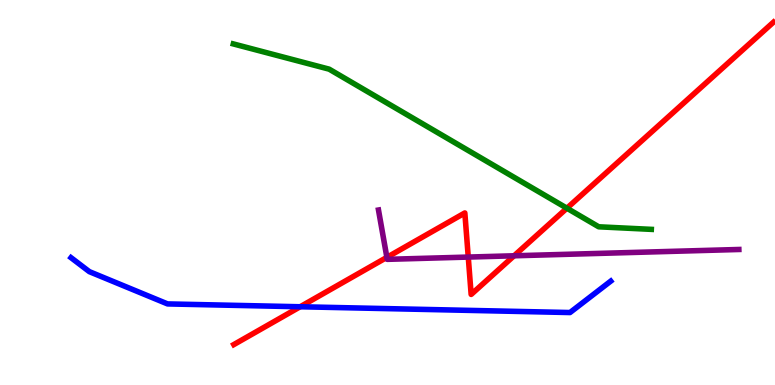[{'lines': ['blue', 'red'], 'intersections': [{'x': 3.87, 'y': 2.03}]}, {'lines': ['green', 'red'], 'intersections': [{'x': 7.31, 'y': 4.59}]}, {'lines': ['purple', 'red'], 'intersections': [{'x': 4.99, 'y': 3.32}, {'x': 6.04, 'y': 3.32}, {'x': 6.63, 'y': 3.36}]}, {'lines': ['blue', 'green'], 'intersections': []}, {'lines': ['blue', 'purple'], 'intersections': []}, {'lines': ['green', 'purple'], 'intersections': []}]